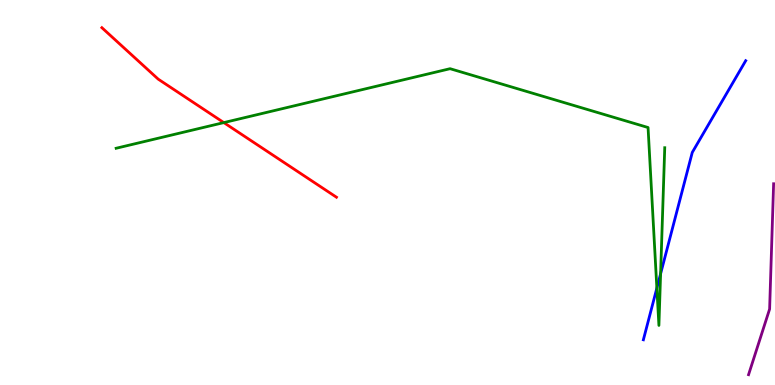[{'lines': ['blue', 'red'], 'intersections': []}, {'lines': ['green', 'red'], 'intersections': [{'x': 2.89, 'y': 6.82}]}, {'lines': ['purple', 'red'], 'intersections': []}, {'lines': ['blue', 'green'], 'intersections': [{'x': 8.48, 'y': 2.52}, {'x': 8.52, 'y': 2.89}]}, {'lines': ['blue', 'purple'], 'intersections': []}, {'lines': ['green', 'purple'], 'intersections': []}]